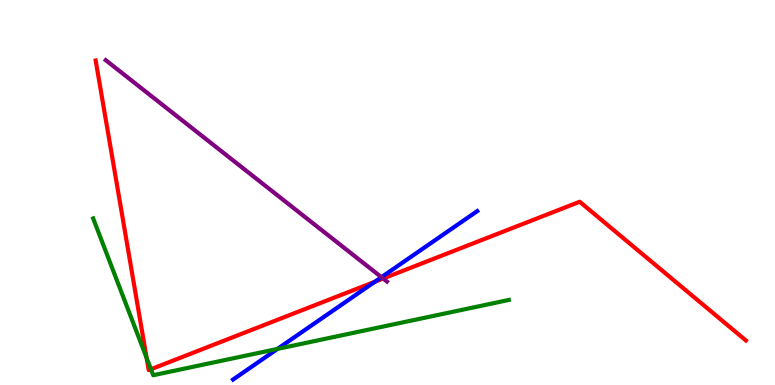[{'lines': ['blue', 'red'], 'intersections': [{'x': 4.84, 'y': 2.68}]}, {'lines': ['green', 'red'], 'intersections': [{'x': 1.89, 'y': 0.704}, {'x': 1.95, 'y': 0.41}]}, {'lines': ['purple', 'red'], 'intersections': [{'x': 4.94, 'y': 2.77}]}, {'lines': ['blue', 'green'], 'intersections': [{'x': 3.58, 'y': 0.937}]}, {'lines': ['blue', 'purple'], 'intersections': [{'x': 4.92, 'y': 2.8}]}, {'lines': ['green', 'purple'], 'intersections': []}]